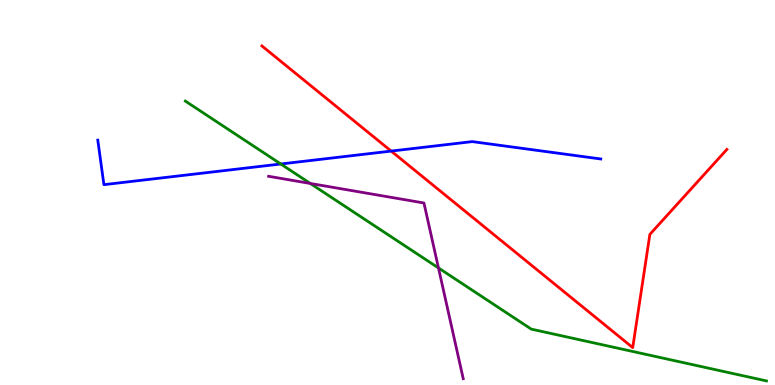[{'lines': ['blue', 'red'], 'intersections': [{'x': 5.05, 'y': 6.08}]}, {'lines': ['green', 'red'], 'intersections': []}, {'lines': ['purple', 'red'], 'intersections': []}, {'lines': ['blue', 'green'], 'intersections': [{'x': 3.62, 'y': 5.74}]}, {'lines': ['blue', 'purple'], 'intersections': []}, {'lines': ['green', 'purple'], 'intersections': [{'x': 4.0, 'y': 5.23}, {'x': 5.66, 'y': 3.04}]}]